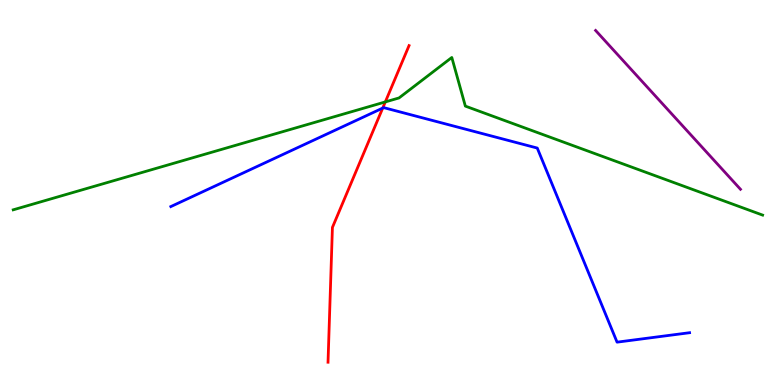[{'lines': ['blue', 'red'], 'intersections': [{'x': 4.94, 'y': 7.19}]}, {'lines': ['green', 'red'], 'intersections': [{'x': 4.97, 'y': 7.35}]}, {'lines': ['purple', 'red'], 'intersections': []}, {'lines': ['blue', 'green'], 'intersections': []}, {'lines': ['blue', 'purple'], 'intersections': []}, {'lines': ['green', 'purple'], 'intersections': []}]